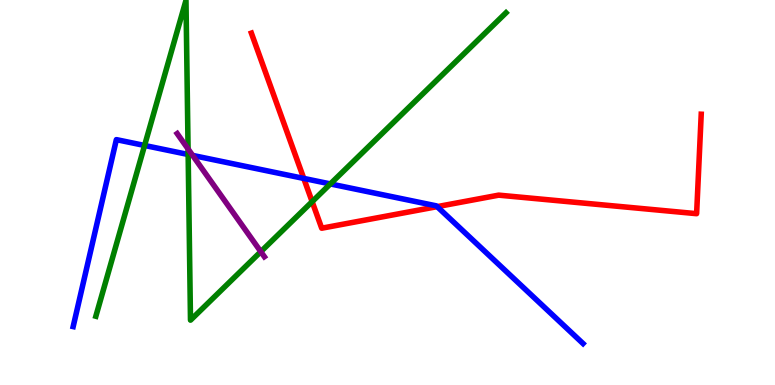[{'lines': ['blue', 'red'], 'intersections': [{'x': 3.92, 'y': 5.37}, {'x': 5.64, 'y': 4.63}]}, {'lines': ['green', 'red'], 'intersections': [{'x': 4.03, 'y': 4.76}]}, {'lines': ['purple', 'red'], 'intersections': []}, {'lines': ['blue', 'green'], 'intersections': [{'x': 1.87, 'y': 6.22}, {'x': 2.43, 'y': 5.99}, {'x': 4.26, 'y': 5.22}]}, {'lines': ['blue', 'purple'], 'intersections': [{'x': 2.49, 'y': 5.96}]}, {'lines': ['green', 'purple'], 'intersections': [{'x': 2.43, 'y': 6.13}, {'x': 3.37, 'y': 3.46}]}]